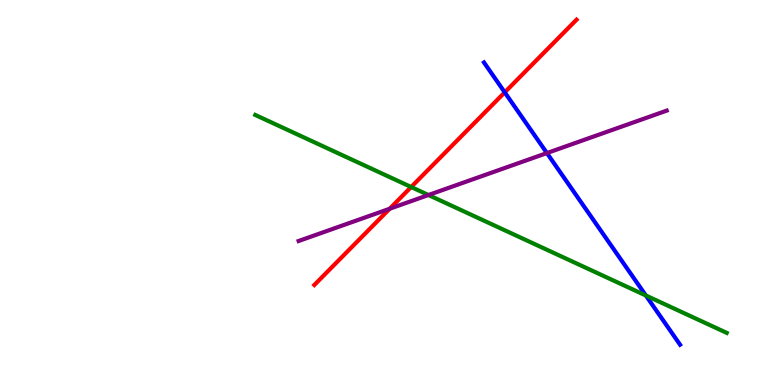[{'lines': ['blue', 'red'], 'intersections': [{'x': 6.51, 'y': 7.6}]}, {'lines': ['green', 'red'], 'intersections': [{'x': 5.31, 'y': 5.14}]}, {'lines': ['purple', 'red'], 'intersections': [{'x': 5.03, 'y': 4.58}]}, {'lines': ['blue', 'green'], 'intersections': [{'x': 8.33, 'y': 2.32}]}, {'lines': ['blue', 'purple'], 'intersections': [{'x': 7.06, 'y': 6.02}]}, {'lines': ['green', 'purple'], 'intersections': [{'x': 5.53, 'y': 4.93}]}]